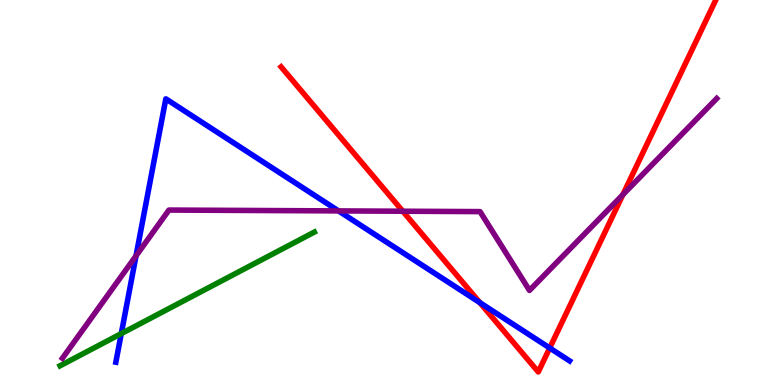[{'lines': ['blue', 'red'], 'intersections': [{'x': 6.19, 'y': 2.14}, {'x': 7.09, 'y': 0.962}]}, {'lines': ['green', 'red'], 'intersections': []}, {'lines': ['purple', 'red'], 'intersections': [{'x': 5.2, 'y': 4.51}, {'x': 8.04, 'y': 4.94}]}, {'lines': ['blue', 'green'], 'intersections': [{'x': 1.56, 'y': 1.33}]}, {'lines': ['blue', 'purple'], 'intersections': [{'x': 1.76, 'y': 3.35}, {'x': 4.37, 'y': 4.52}]}, {'lines': ['green', 'purple'], 'intersections': []}]